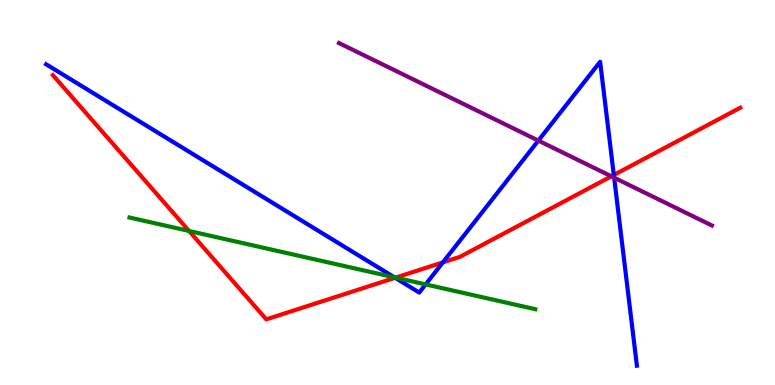[{'lines': ['blue', 'red'], 'intersections': [{'x': 5.1, 'y': 2.78}, {'x': 5.71, 'y': 3.19}, {'x': 7.92, 'y': 5.45}]}, {'lines': ['green', 'red'], 'intersections': [{'x': 2.44, 'y': 4.0}, {'x': 5.1, 'y': 2.79}]}, {'lines': ['purple', 'red'], 'intersections': [{'x': 7.89, 'y': 5.42}]}, {'lines': ['blue', 'green'], 'intersections': [{'x': 5.09, 'y': 2.8}, {'x': 5.49, 'y': 2.61}]}, {'lines': ['blue', 'purple'], 'intersections': [{'x': 6.95, 'y': 6.35}, {'x': 7.92, 'y': 5.38}]}, {'lines': ['green', 'purple'], 'intersections': []}]